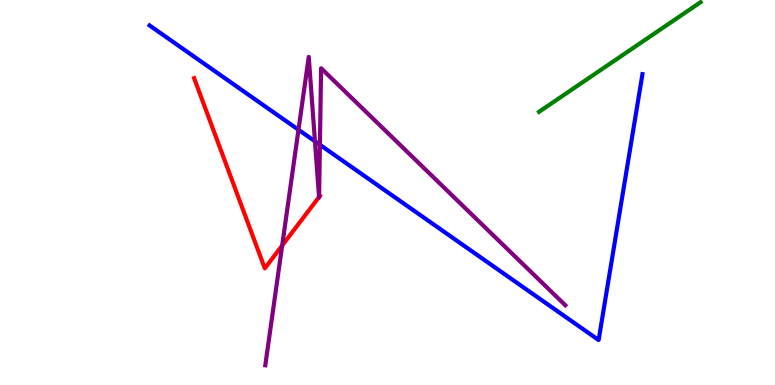[{'lines': ['blue', 'red'], 'intersections': []}, {'lines': ['green', 'red'], 'intersections': []}, {'lines': ['purple', 'red'], 'intersections': [{'x': 3.64, 'y': 3.62}, {'x': 4.12, 'y': 4.88}, {'x': 4.12, 'y': 4.89}]}, {'lines': ['blue', 'green'], 'intersections': []}, {'lines': ['blue', 'purple'], 'intersections': [{'x': 3.85, 'y': 6.63}, {'x': 4.06, 'y': 6.33}, {'x': 4.13, 'y': 6.24}]}, {'lines': ['green', 'purple'], 'intersections': []}]